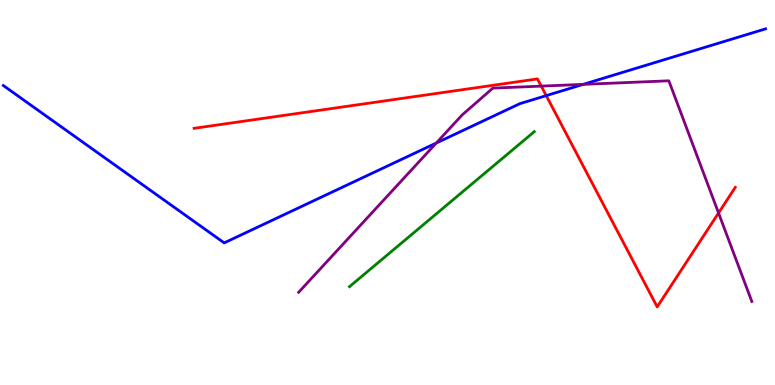[{'lines': ['blue', 'red'], 'intersections': [{'x': 7.05, 'y': 7.52}]}, {'lines': ['green', 'red'], 'intersections': []}, {'lines': ['purple', 'red'], 'intersections': [{'x': 6.98, 'y': 7.76}, {'x': 9.27, 'y': 4.47}]}, {'lines': ['blue', 'green'], 'intersections': []}, {'lines': ['blue', 'purple'], 'intersections': [{'x': 5.63, 'y': 6.28}, {'x': 7.53, 'y': 7.81}]}, {'lines': ['green', 'purple'], 'intersections': []}]